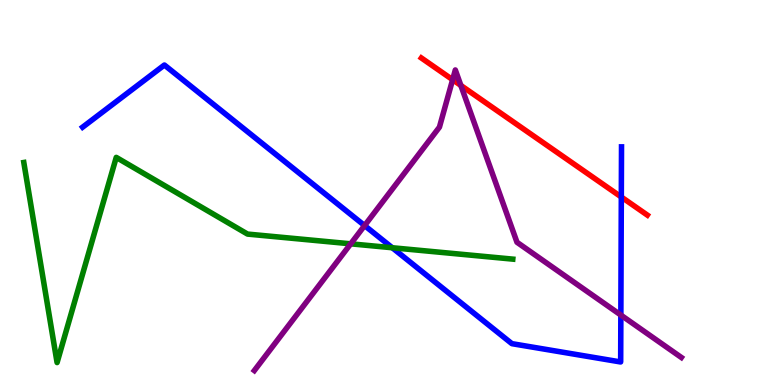[{'lines': ['blue', 'red'], 'intersections': [{'x': 8.02, 'y': 4.88}]}, {'lines': ['green', 'red'], 'intersections': []}, {'lines': ['purple', 'red'], 'intersections': [{'x': 5.84, 'y': 7.93}, {'x': 5.95, 'y': 7.78}]}, {'lines': ['blue', 'green'], 'intersections': [{'x': 5.06, 'y': 3.56}]}, {'lines': ['blue', 'purple'], 'intersections': [{'x': 4.7, 'y': 4.14}, {'x': 8.01, 'y': 1.82}]}, {'lines': ['green', 'purple'], 'intersections': [{'x': 4.53, 'y': 3.67}]}]